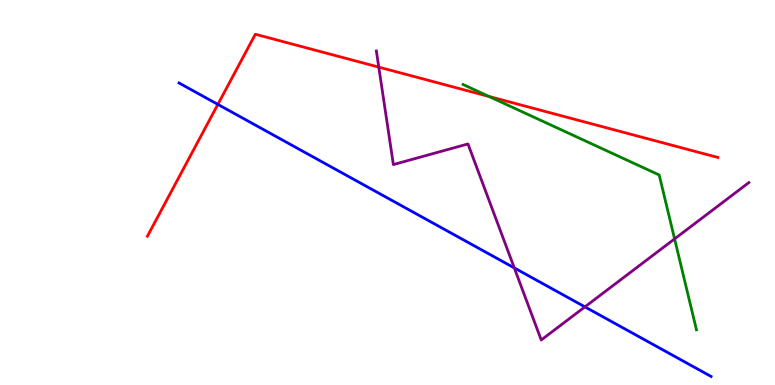[{'lines': ['blue', 'red'], 'intersections': [{'x': 2.81, 'y': 7.29}]}, {'lines': ['green', 'red'], 'intersections': [{'x': 6.31, 'y': 7.49}]}, {'lines': ['purple', 'red'], 'intersections': [{'x': 4.89, 'y': 8.26}]}, {'lines': ['blue', 'green'], 'intersections': []}, {'lines': ['blue', 'purple'], 'intersections': [{'x': 6.64, 'y': 3.04}, {'x': 7.55, 'y': 2.03}]}, {'lines': ['green', 'purple'], 'intersections': [{'x': 8.7, 'y': 3.79}]}]